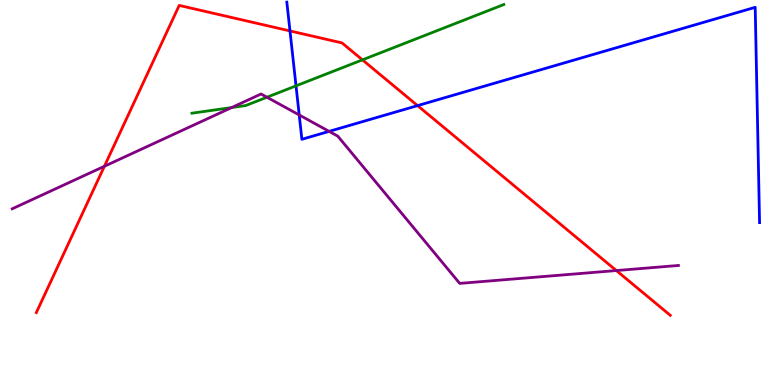[{'lines': ['blue', 'red'], 'intersections': [{'x': 3.74, 'y': 9.2}, {'x': 5.39, 'y': 7.26}]}, {'lines': ['green', 'red'], 'intersections': [{'x': 4.68, 'y': 8.45}]}, {'lines': ['purple', 'red'], 'intersections': [{'x': 1.35, 'y': 5.68}, {'x': 7.95, 'y': 2.97}]}, {'lines': ['blue', 'green'], 'intersections': [{'x': 3.82, 'y': 7.77}]}, {'lines': ['blue', 'purple'], 'intersections': [{'x': 3.86, 'y': 7.01}, {'x': 4.25, 'y': 6.59}]}, {'lines': ['green', 'purple'], 'intersections': [{'x': 2.99, 'y': 7.21}, {'x': 3.44, 'y': 7.47}]}]